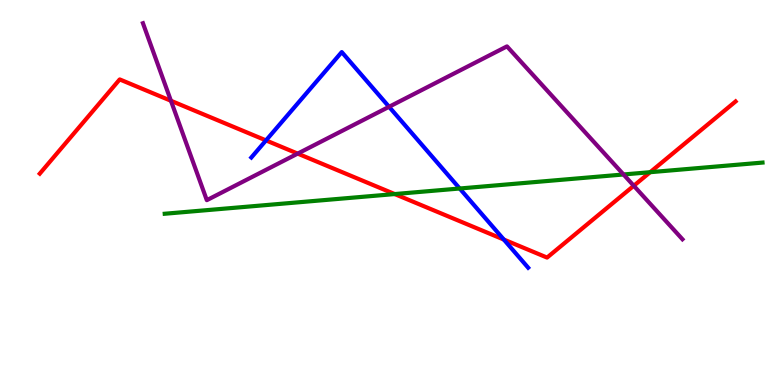[{'lines': ['blue', 'red'], 'intersections': [{'x': 3.43, 'y': 6.35}, {'x': 6.5, 'y': 3.78}]}, {'lines': ['green', 'red'], 'intersections': [{'x': 5.09, 'y': 4.96}, {'x': 8.39, 'y': 5.53}]}, {'lines': ['purple', 'red'], 'intersections': [{'x': 2.21, 'y': 7.38}, {'x': 3.84, 'y': 6.01}, {'x': 8.18, 'y': 5.17}]}, {'lines': ['blue', 'green'], 'intersections': [{'x': 5.93, 'y': 5.1}]}, {'lines': ['blue', 'purple'], 'intersections': [{'x': 5.02, 'y': 7.23}]}, {'lines': ['green', 'purple'], 'intersections': [{'x': 8.05, 'y': 5.47}]}]